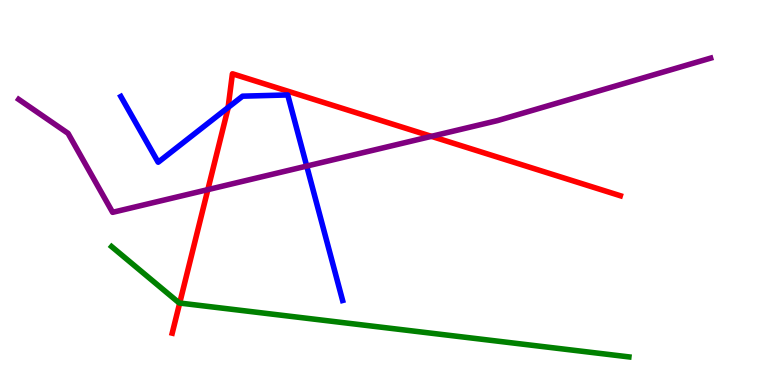[{'lines': ['blue', 'red'], 'intersections': [{'x': 2.94, 'y': 7.21}]}, {'lines': ['green', 'red'], 'intersections': [{'x': 2.32, 'y': 2.13}]}, {'lines': ['purple', 'red'], 'intersections': [{'x': 2.68, 'y': 5.07}, {'x': 5.57, 'y': 6.46}]}, {'lines': ['blue', 'green'], 'intersections': []}, {'lines': ['blue', 'purple'], 'intersections': [{'x': 3.96, 'y': 5.69}]}, {'lines': ['green', 'purple'], 'intersections': []}]